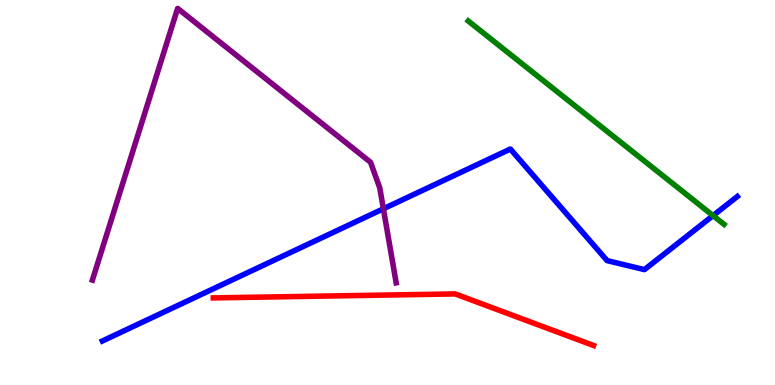[{'lines': ['blue', 'red'], 'intersections': []}, {'lines': ['green', 'red'], 'intersections': []}, {'lines': ['purple', 'red'], 'intersections': []}, {'lines': ['blue', 'green'], 'intersections': [{'x': 9.2, 'y': 4.4}]}, {'lines': ['blue', 'purple'], 'intersections': [{'x': 4.95, 'y': 4.58}]}, {'lines': ['green', 'purple'], 'intersections': []}]